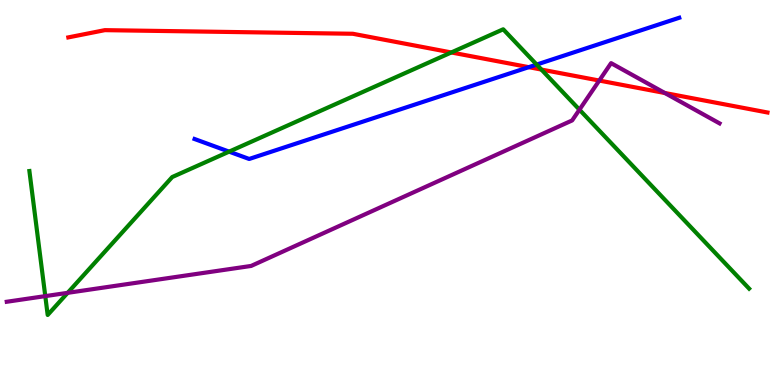[{'lines': ['blue', 'red'], 'intersections': [{'x': 6.82, 'y': 8.26}]}, {'lines': ['green', 'red'], 'intersections': [{'x': 5.82, 'y': 8.64}, {'x': 6.99, 'y': 8.19}]}, {'lines': ['purple', 'red'], 'intersections': [{'x': 7.73, 'y': 7.91}, {'x': 8.58, 'y': 7.58}]}, {'lines': ['blue', 'green'], 'intersections': [{'x': 2.96, 'y': 6.06}, {'x': 6.92, 'y': 8.32}]}, {'lines': ['blue', 'purple'], 'intersections': []}, {'lines': ['green', 'purple'], 'intersections': [{'x': 0.584, 'y': 2.31}, {'x': 0.873, 'y': 2.39}, {'x': 7.48, 'y': 7.15}]}]